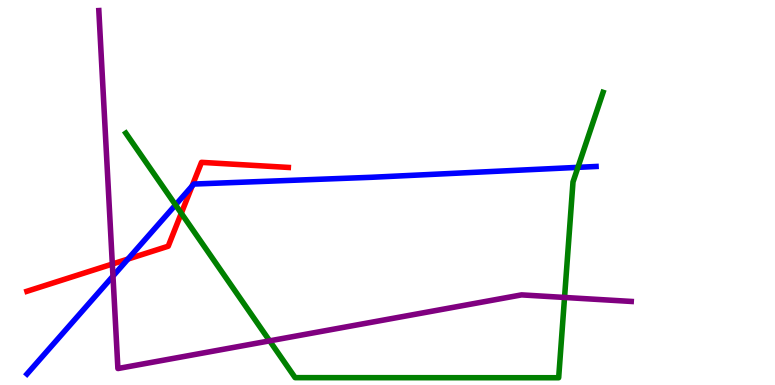[{'lines': ['blue', 'red'], 'intersections': [{'x': 1.65, 'y': 3.27}, {'x': 2.48, 'y': 5.17}]}, {'lines': ['green', 'red'], 'intersections': [{'x': 2.34, 'y': 4.46}]}, {'lines': ['purple', 'red'], 'intersections': [{'x': 1.45, 'y': 3.14}]}, {'lines': ['blue', 'green'], 'intersections': [{'x': 2.26, 'y': 4.68}, {'x': 7.46, 'y': 5.65}]}, {'lines': ['blue', 'purple'], 'intersections': [{'x': 1.46, 'y': 2.83}]}, {'lines': ['green', 'purple'], 'intersections': [{'x': 3.48, 'y': 1.15}, {'x': 7.28, 'y': 2.27}]}]